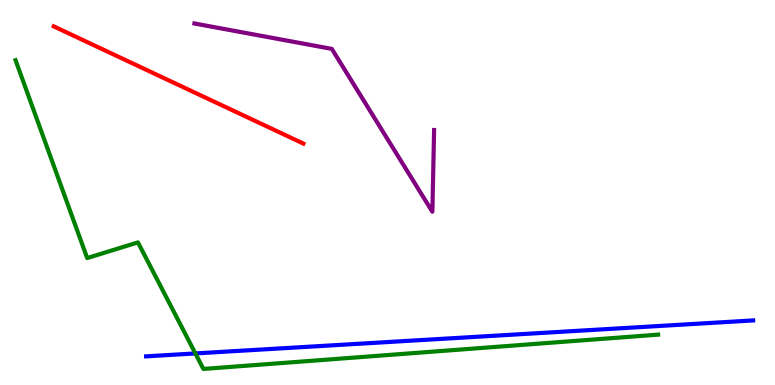[{'lines': ['blue', 'red'], 'intersections': []}, {'lines': ['green', 'red'], 'intersections': []}, {'lines': ['purple', 'red'], 'intersections': []}, {'lines': ['blue', 'green'], 'intersections': [{'x': 2.52, 'y': 0.82}]}, {'lines': ['blue', 'purple'], 'intersections': []}, {'lines': ['green', 'purple'], 'intersections': []}]